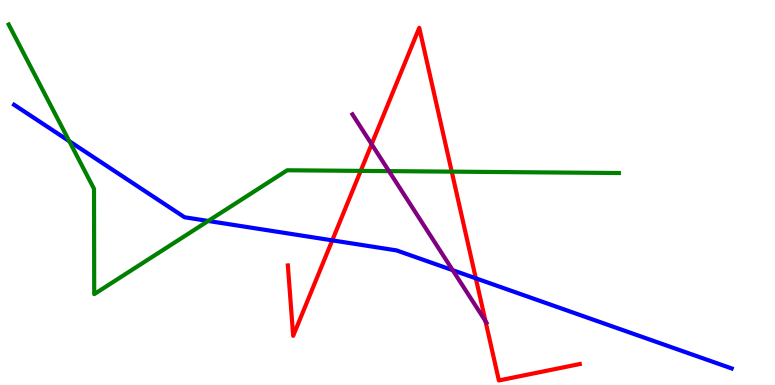[{'lines': ['blue', 'red'], 'intersections': [{'x': 4.29, 'y': 3.76}, {'x': 6.14, 'y': 2.77}]}, {'lines': ['green', 'red'], 'intersections': [{'x': 4.65, 'y': 5.56}, {'x': 5.83, 'y': 5.54}]}, {'lines': ['purple', 'red'], 'intersections': [{'x': 4.8, 'y': 6.26}, {'x': 6.26, 'y': 1.66}]}, {'lines': ['blue', 'green'], 'intersections': [{'x': 0.894, 'y': 6.33}, {'x': 2.69, 'y': 4.26}]}, {'lines': ['blue', 'purple'], 'intersections': [{'x': 5.84, 'y': 2.98}]}, {'lines': ['green', 'purple'], 'intersections': [{'x': 5.02, 'y': 5.56}]}]